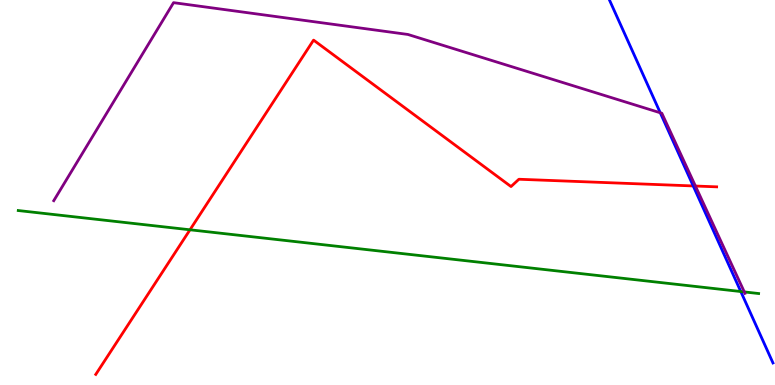[{'lines': ['blue', 'red'], 'intersections': [{'x': 8.94, 'y': 5.17}]}, {'lines': ['green', 'red'], 'intersections': [{'x': 2.45, 'y': 4.03}]}, {'lines': ['purple', 'red'], 'intersections': [{'x': 8.97, 'y': 5.17}]}, {'lines': ['blue', 'green'], 'intersections': [{'x': 9.56, 'y': 2.43}]}, {'lines': ['blue', 'purple'], 'intersections': [{'x': 8.52, 'y': 7.07}]}, {'lines': ['green', 'purple'], 'intersections': [{'x': 9.6, 'y': 2.42}]}]